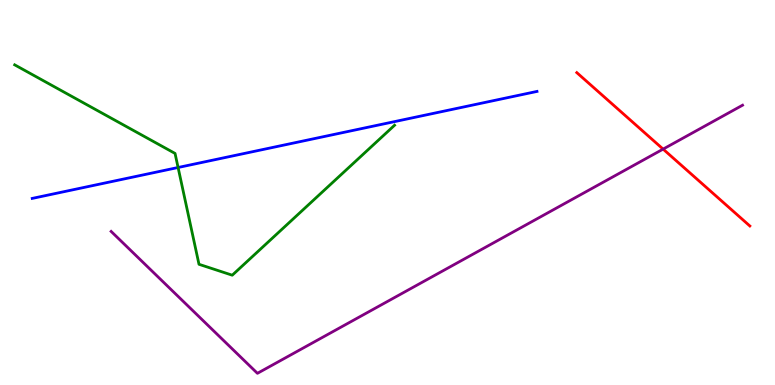[{'lines': ['blue', 'red'], 'intersections': []}, {'lines': ['green', 'red'], 'intersections': []}, {'lines': ['purple', 'red'], 'intersections': [{'x': 8.56, 'y': 6.13}]}, {'lines': ['blue', 'green'], 'intersections': [{'x': 2.3, 'y': 5.65}]}, {'lines': ['blue', 'purple'], 'intersections': []}, {'lines': ['green', 'purple'], 'intersections': []}]